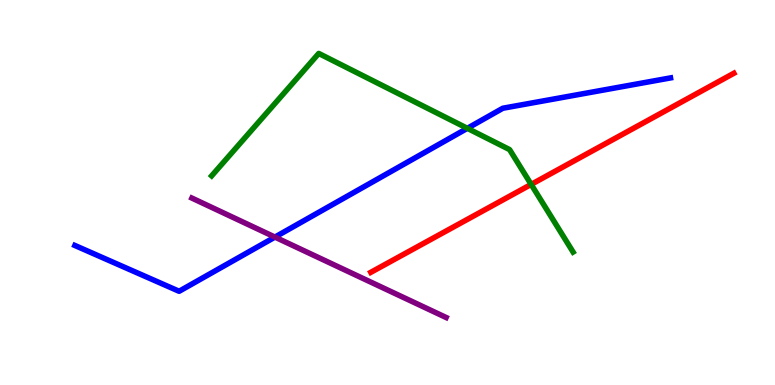[{'lines': ['blue', 'red'], 'intersections': []}, {'lines': ['green', 'red'], 'intersections': [{'x': 6.85, 'y': 5.21}]}, {'lines': ['purple', 'red'], 'intersections': []}, {'lines': ['blue', 'green'], 'intersections': [{'x': 6.03, 'y': 6.67}]}, {'lines': ['blue', 'purple'], 'intersections': [{'x': 3.55, 'y': 3.84}]}, {'lines': ['green', 'purple'], 'intersections': []}]